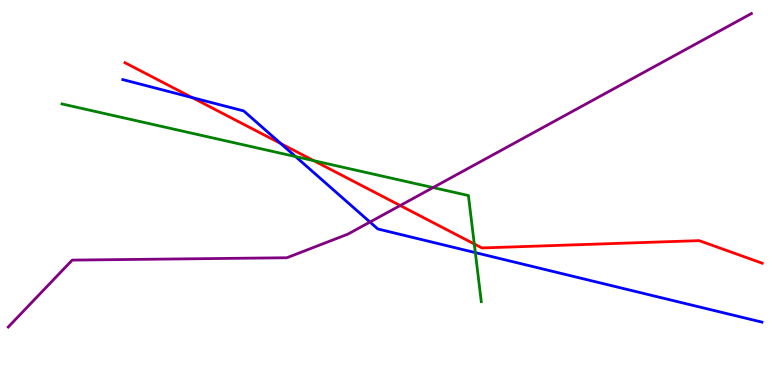[{'lines': ['blue', 'red'], 'intersections': [{'x': 2.48, 'y': 7.47}, {'x': 3.62, 'y': 6.27}]}, {'lines': ['green', 'red'], 'intersections': [{'x': 4.05, 'y': 5.83}, {'x': 6.12, 'y': 3.66}]}, {'lines': ['purple', 'red'], 'intersections': [{'x': 5.16, 'y': 4.66}]}, {'lines': ['blue', 'green'], 'intersections': [{'x': 3.81, 'y': 5.93}, {'x': 6.13, 'y': 3.44}]}, {'lines': ['blue', 'purple'], 'intersections': [{'x': 4.77, 'y': 4.23}]}, {'lines': ['green', 'purple'], 'intersections': [{'x': 5.59, 'y': 5.13}]}]